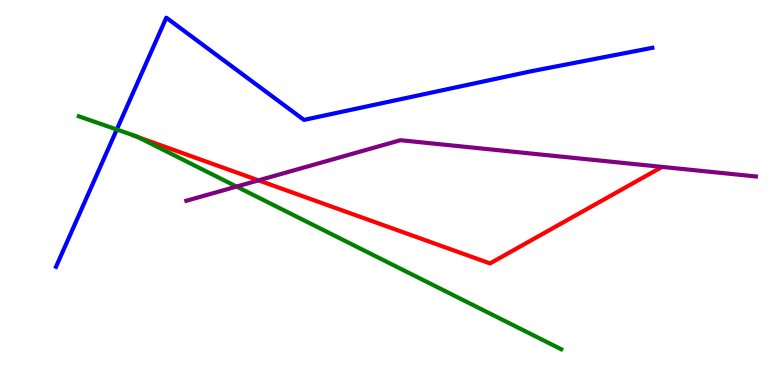[{'lines': ['blue', 'red'], 'intersections': []}, {'lines': ['green', 'red'], 'intersections': [{'x': 1.78, 'y': 6.44}]}, {'lines': ['purple', 'red'], 'intersections': [{'x': 3.34, 'y': 5.32}]}, {'lines': ['blue', 'green'], 'intersections': [{'x': 1.51, 'y': 6.64}]}, {'lines': ['blue', 'purple'], 'intersections': []}, {'lines': ['green', 'purple'], 'intersections': [{'x': 3.05, 'y': 5.15}]}]